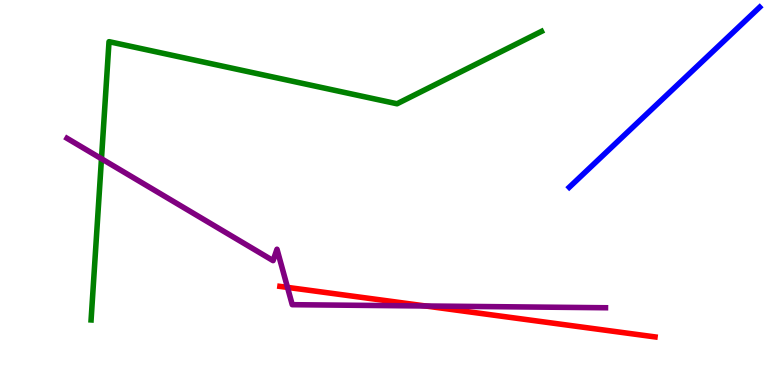[{'lines': ['blue', 'red'], 'intersections': []}, {'lines': ['green', 'red'], 'intersections': []}, {'lines': ['purple', 'red'], 'intersections': [{'x': 3.71, 'y': 2.54}, {'x': 5.49, 'y': 2.05}]}, {'lines': ['blue', 'green'], 'intersections': []}, {'lines': ['blue', 'purple'], 'intersections': []}, {'lines': ['green', 'purple'], 'intersections': [{'x': 1.31, 'y': 5.88}]}]